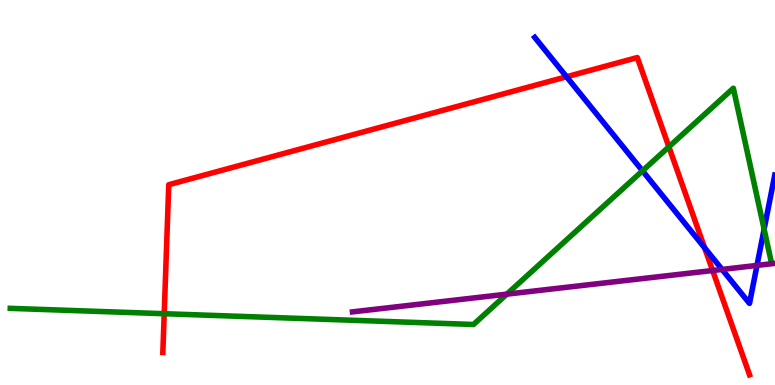[{'lines': ['blue', 'red'], 'intersections': [{'x': 7.31, 'y': 8.01}, {'x': 9.09, 'y': 3.56}]}, {'lines': ['green', 'red'], 'intersections': [{'x': 2.12, 'y': 1.85}, {'x': 8.63, 'y': 6.19}]}, {'lines': ['purple', 'red'], 'intersections': [{'x': 9.2, 'y': 2.97}]}, {'lines': ['blue', 'green'], 'intersections': [{'x': 8.29, 'y': 5.56}, {'x': 9.86, 'y': 4.05}]}, {'lines': ['blue', 'purple'], 'intersections': [{'x': 9.32, 'y': 3.0}, {'x': 9.77, 'y': 3.11}]}, {'lines': ['green', 'purple'], 'intersections': [{'x': 6.54, 'y': 2.36}]}]